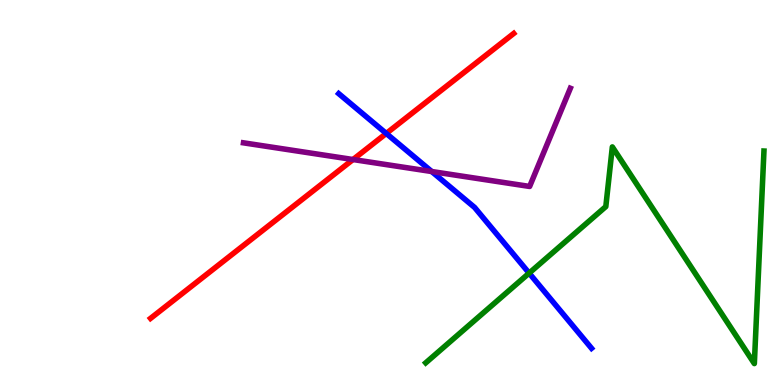[{'lines': ['blue', 'red'], 'intersections': [{'x': 4.98, 'y': 6.53}]}, {'lines': ['green', 'red'], 'intersections': []}, {'lines': ['purple', 'red'], 'intersections': [{'x': 4.56, 'y': 5.86}]}, {'lines': ['blue', 'green'], 'intersections': [{'x': 6.83, 'y': 2.91}]}, {'lines': ['blue', 'purple'], 'intersections': [{'x': 5.57, 'y': 5.54}]}, {'lines': ['green', 'purple'], 'intersections': []}]